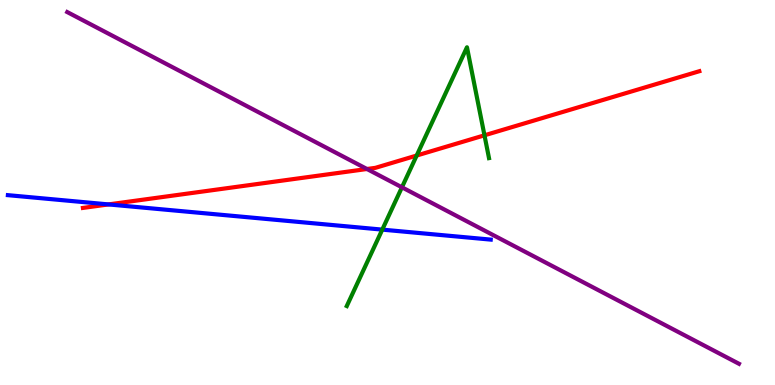[{'lines': ['blue', 'red'], 'intersections': [{'x': 1.4, 'y': 4.69}]}, {'lines': ['green', 'red'], 'intersections': [{'x': 5.38, 'y': 5.96}, {'x': 6.25, 'y': 6.49}]}, {'lines': ['purple', 'red'], 'intersections': [{'x': 4.74, 'y': 5.61}]}, {'lines': ['blue', 'green'], 'intersections': [{'x': 4.93, 'y': 4.04}]}, {'lines': ['blue', 'purple'], 'intersections': []}, {'lines': ['green', 'purple'], 'intersections': [{'x': 5.19, 'y': 5.13}]}]